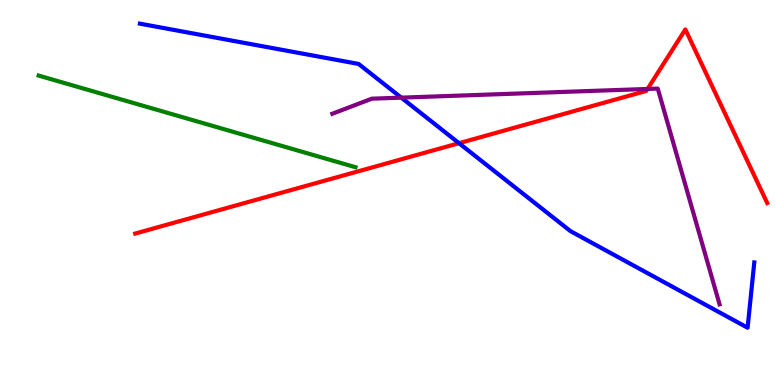[{'lines': ['blue', 'red'], 'intersections': [{'x': 5.92, 'y': 6.28}]}, {'lines': ['green', 'red'], 'intersections': []}, {'lines': ['purple', 'red'], 'intersections': [{'x': 8.36, 'y': 7.69}]}, {'lines': ['blue', 'green'], 'intersections': []}, {'lines': ['blue', 'purple'], 'intersections': [{'x': 5.18, 'y': 7.46}]}, {'lines': ['green', 'purple'], 'intersections': []}]